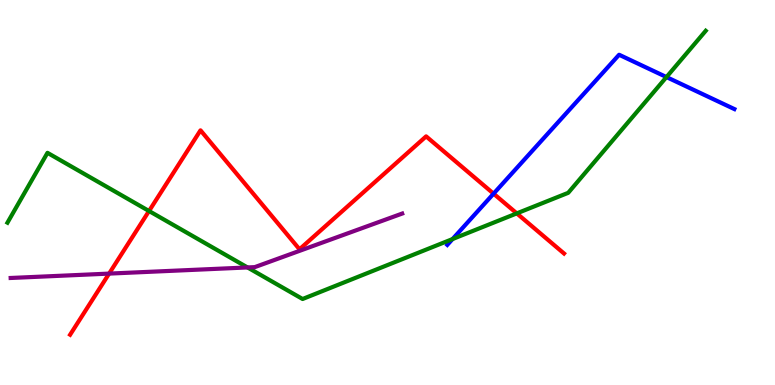[{'lines': ['blue', 'red'], 'intersections': [{'x': 6.37, 'y': 4.97}]}, {'lines': ['green', 'red'], 'intersections': [{'x': 1.92, 'y': 4.52}, {'x': 6.67, 'y': 4.46}]}, {'lines': ['purple', 'red'], 'intersections': [{'x': 1.41, 'y': 2.89}]}, {'lines': ['blue', 'green'], 'intersections': [{'x': 5.84, 'y': 3.79}, {'x': 8.6, 'y': 8.0}]}, {'lines': ['blue', 'purple'], 'intersections': []}, {'lines': ['green', 'purple'], 'intersections': [{'x': 3.19, 'y': 3.05}]}]